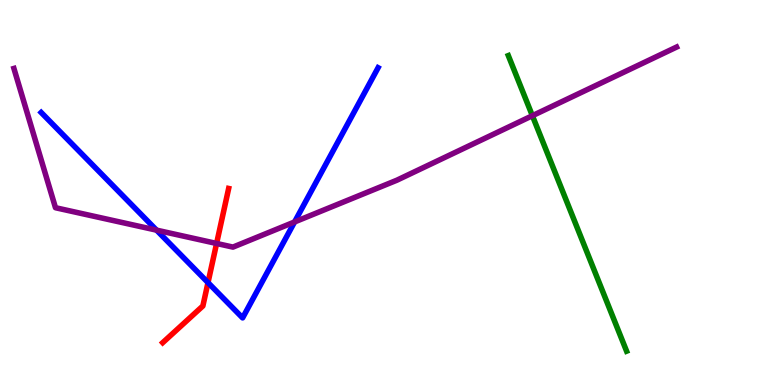[{'lines': ['blue', 'red'], 'intersections': [{'x': 2.68, 'y': 2.66}]}, {'lines': ['green', 'red'], 'intersections': []}, {'lines': ['purple', 'red'], 'intersections': [{'x': 2.79, 'y': 3.68}]}, {'lines': ['blue', 'green'], 'intersections': []}, {'lines': ['blue', 'purple'], 'intersections': [{'x': 2.02, 'y': 4.02}, {'x': 3.8, 'y': 4.23}]}, {'lines': ['green', 'purple'], 'intersections': [{'x': 6.87, 'y': 6.99}]}]